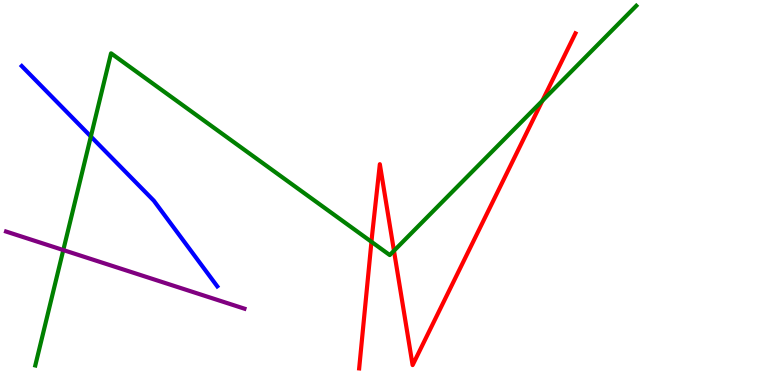[{'lines': ['blue', 'red'], 'intersections': []}, {'lines': ['green', 'red'], 'intersections': [{'x': 4.79, 'y': 3.72}, {'x': 5.08, 'y': 3.49}, {'x': 7.0, 'y': 7.38}]}, {'lines': ['purple', 'red'], 'intersections': []}, {'lines': ['blue', 'green'], 'intersections': [{'x': 1.17, 'y': 6.45}]}, {'lines': ['blue', 'purple'], 'intersections': []}, {'lines': ['green', 'purple'], 'intersections': [{'x': 0.817, 'y': 3.51}]}]